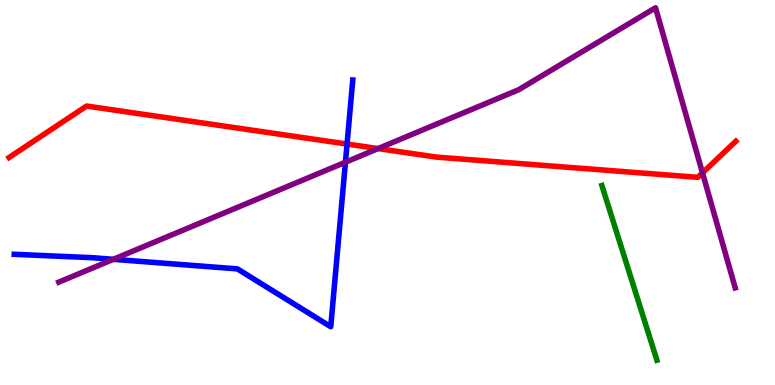[{'lines': ['blue', 'red'], 'intersections': [{'x': 4.48, 'y': 6.26}]}, {'lines': ['green', 'red'], 'intersections': []}, {'lines': ['purple', 'red'], 'intersections': [{'x': 4.88, 'y': 6.14}, {'x': 9.06, 'y': 5.51}]}, {'lines': ['blue', 'green'], 'intersections': []}, {'lines': ['blue', 'purple'], 'intersections': [{'x': 1.46, 'y': 3.26}, {'x': 4.46, 'y': 5.79}]}, {'lines': ['green', 'purple'], 'intersections': []}]